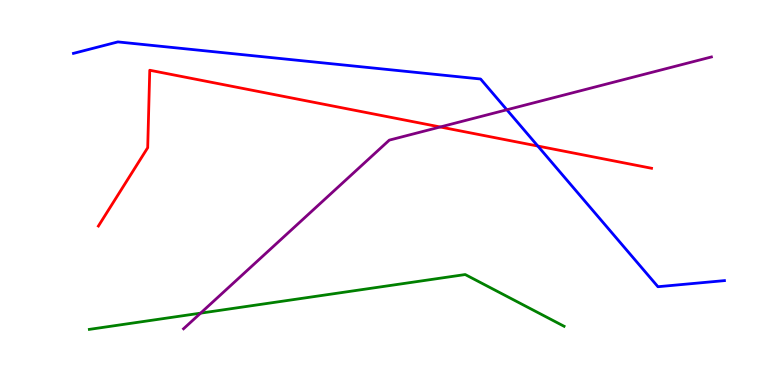[{'lines': ['blue', 'red'], 'intersections': [{'x': 6.94, 'y': 6.21}]}, {'lines': ['green', 'red'], 'intersections': []}, {'lines': ['purple', 'red'], 'intersections': [{'x': 5.68, 'y': 6.7}]}, {'lines': ['blue', 'green'], 'intersections': []}, {'lines': ['blue', 'purple'], 'intersections': [{'x': 6.54, 'y': 7.15}]}, {'lines': ['green', 'purple'], 'intersections': [{'x': 2.59, 'y': 1.87}]}]